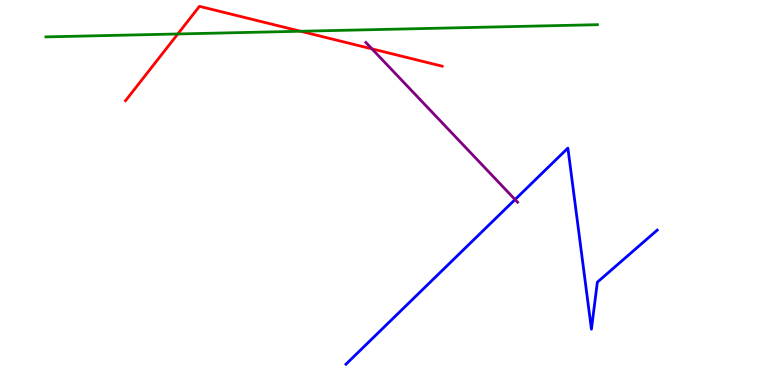[{'lines': ['blue', 'red'], 'intersections': []}, {'lines': ['green', 'red'], 'intersections': [{'x': 2.29, 'y': 9.12}, {'x': 3.88, 'y': 9.19}]}, {'lines': ['purple', 'red'], 'intersections': [{'x': 4.8, 'y': 8.73}]}, {'lines': ['blue', 'green'], 'intersections': []}, {'lines': ['blue', 'purple'], 'intersections': [{'x': 6.65, 'y': 4.82}]}, {'lines': ['green', 'purple'], 'intersections': []}]